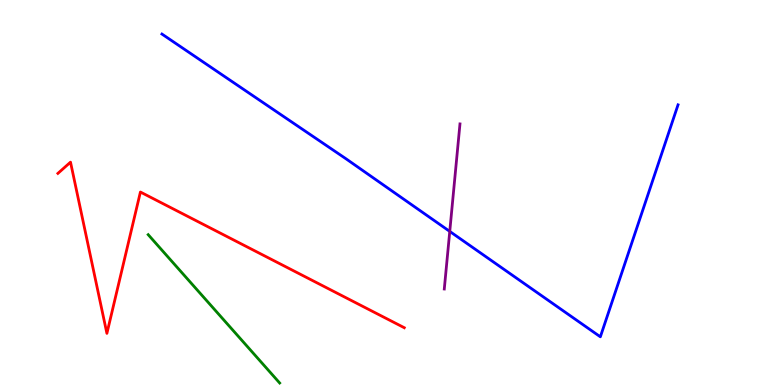[{'lines': ['blue', 'red'], 'intersections': []}, {'lines': ['green', 'red'], 'intersections': []}, {'lines': ['purple', 'red'], 'intersections': []}, {'lines': ['blue', 'green'], 'intersections': []}, {'lines': ['blue', 'purple'], 'intersections': [{'x': 5.8, 'y': 3.99}]}, {'lines': ['green', 'purple'], 'intersections': []}]